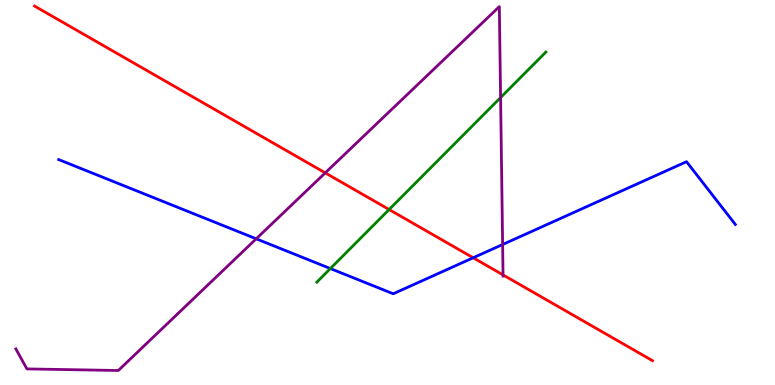[{'lines': ['blue', 'red'], 'intersections': [{'x': 6.11, 'y': 3.3}]}, {'lines': ['green', 'red'], 'intersections': [{'x': 5.02, 'y': 4.56}]}, {'lines': ['purple', 'red'], 'intersections': [{'x': 4.2, 'y': 5.51}, {'x': 6.49, 'y': 2.86}]}, {'lines': ['blue', 'green'], 'intersections': [{'x': 4.26, 'y': 3.02}]}, {'lines': ['blue', 'purple'], 'intersections': [{'x': 3.31, 'y': 3.8}, {'x': 6.49, 'y': 3.65}]}, {'lines': ['green', 'purple'], 'intersections': [{'x': 6.46, 'y': 7.47}]}]